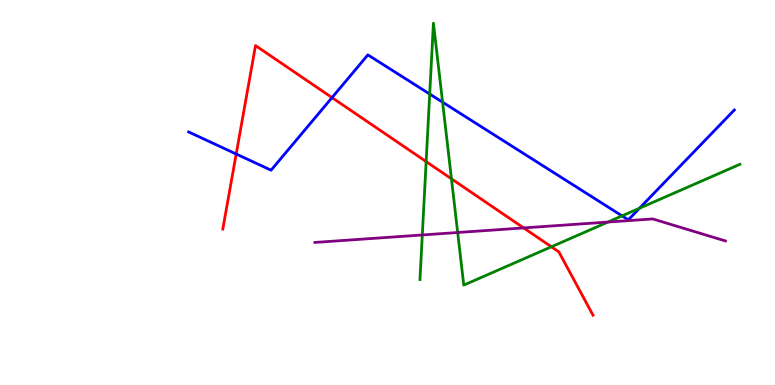[{'lines': ['blue', 'red'], 'intersections': [{'x': 3.05, 'y': 6.0}, {'x': 4.28, 'y': 7.46}]}, {'lines': ['green', 'red'], 'intersections': [{'x': 5.5, 'y': 5.8}, {'x': 5.83, 'y': 5.36}, {'x': 7.11, 'y': 3.59}]}, {'lines': ['purple', 'red'], 'intersections': [{'x': 6.76, 'y': 4.08}]}, {'lines': ['blue', 'green'], 'intersections': [{'x': 5.54, 'y': 7.56}, {'x': 5.71, 'y': 7.35}, {'x': 8.03, 'y': 4.39}, {'x': 8.25, 'y': 4.59}]}, {'lines': ['blue', 'purple'], 'intersections': []}, {'lines': ['green', 'purple'], 'intersections': [{'x': 5.45, 'y': 3.9}, {'x': 5.91, 'y': 3.96}, {'x': 7.84, 'y': 4.23}]}]